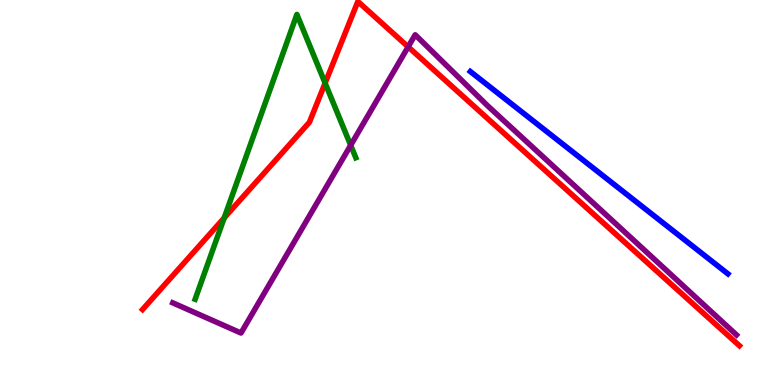[{'lines': ['blue', 'red'], 'intersections': []}, {'lines': ['green', 'red'], 'intersections': [{'x': 2.89, 'y': 4.34}, {'x': 4.2, 'y': 7.84}]}, {'lines': ['purple', 'red'], 'intersections': [{'x': 5.27, 'y': 8.78}]}, {'lines': ['blue', 'green'], 'intersections': []}, {'lines': ['blue', 'purple'], 'intersections': []}, {'lines': ['green', 'purple'], 'intersections': [{'x': 4.52, 'y': 6.23}]}]